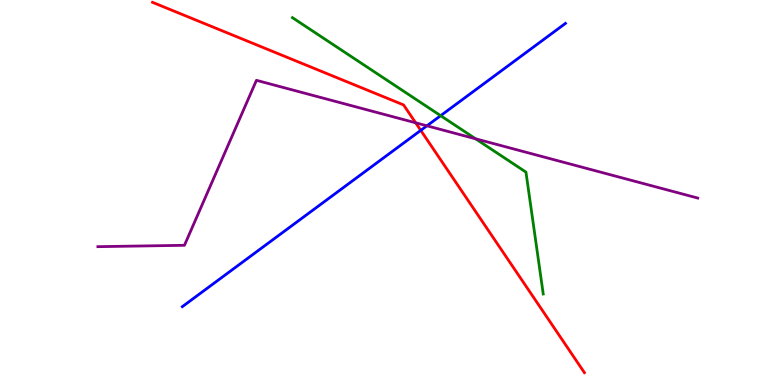[{'lines': ['blue', 'red'], 'intersections': [{'x': 5.43, 'y': 6.61}]}, {'lines': ['green', 'red'], 'intersections': []}, {'lines': ['purple', 'red'], 'intersections': [{'x': 5.36, 'y': 6.81}]}, {'lines': ['blue', 'green'], 'intersections': [{'x': 5.69, 'y': 7.0}]}, {'lines': ['blue', 'purple'], 'intersections': [{'x': 5.51, 'y': 6.73}]}, {'lines': ['green', 'purple'], 'intersections': [{'x': 6.14, 'y': 6.4}]}]